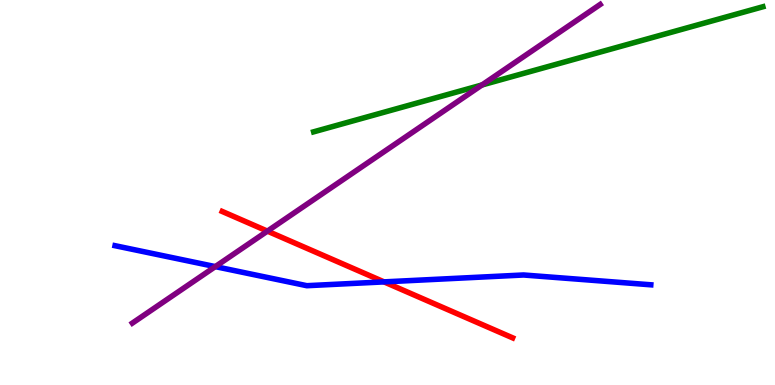[{'lines': ['blue', 'red'], 'intersections': [{'x': 4.96, 'y': 2.68}]}, {'lines': ['green', 'red'], 'intersections': []}, {'lines': ['purple', 'red'], 'intersections': [{'x': 3.45, 'y': 4.0}]}, {'lines': ['blue', 'green'], 'intersections': []}, {'lines': ['blue', 'purple'], 'intersections': [{'x': 2.78, 'y': 3.08}]}, {'lines': ['green', 'purple'], 'intersections': [{'x': 6.22, 'y': 7.79}]}]